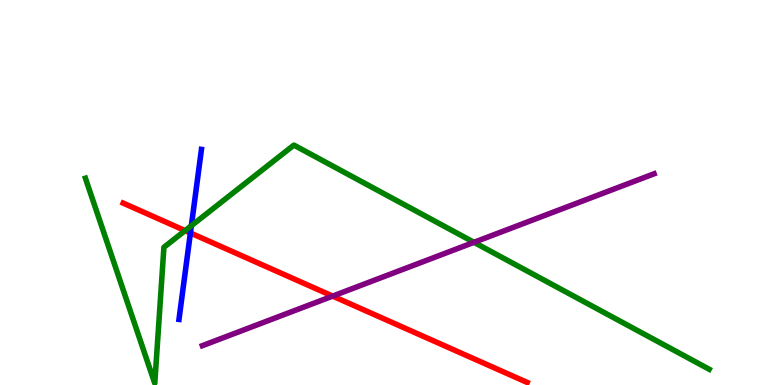[{'lines': ['blue', 'red'], 'intersections': [{'x': 2.46, 'y': 3.95}]}, {'lines': ['green', 'red'], 'intersections': [{'x': 2.39, 'y': 4.01}]}, {'lines': ['purple', 'red'], 'intersections': [{'x': 4.29, 'y': 2.31}]}, {'lines': ['blue', 'green'], 'intersections': [{'x': 2.47, 'y': 4.14}]}, {'lines': ['blue', 'purple'], 'intersections': []}, {'lines': ['green', 'purple'], 'intersections': [{'x': 6.12, 'y': 3.71}]}]